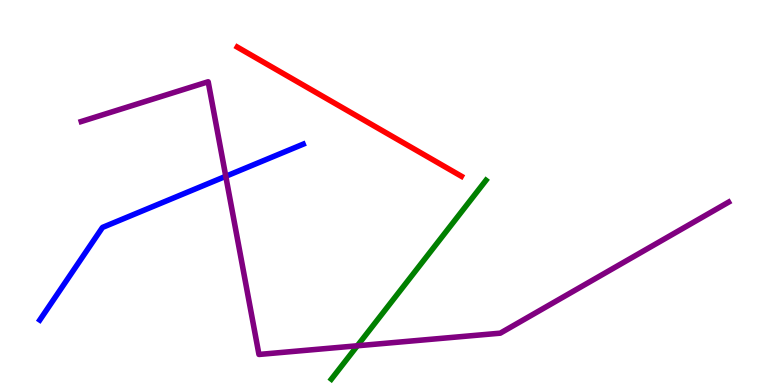[{'lines': ['blue', 'red'], 'intersections': []}, {'lines': ['green', 'red'], 'intersections': []}, {'lines': ['purple', 'red'], 'intersections': []}, {'lines': ['blue', 'green'], 'intersections': []}, {'lines': ['blue', 'purple'], 'intersections': [{'x': 2.91, 'y': 5.42}]}, {'lines': ['green', 'purple'], 'intersections': [{'x': 4.61, 'y': 1.02}]}]